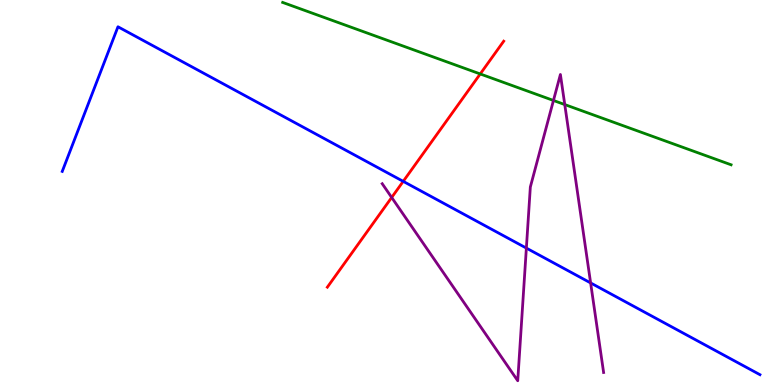[{'lines': ['blue', 'red'], 'intersections': [{'x': 5.2, 'y': 5.29}]}, {'lines': ['green', 'red'], 'intersections': [{'x': 6.2, 'y': 8.08}]}, {'lines': ['purple', 'red'], 'intersections': [{'x': 5.05, 'y': 4.87}]}, {'lines': ['blue', 'green'], 'intersections': []}, {'lines': ['blue', 'purple'], 'intersections': [{'x': 6.79, 'y': 3.56}, {'x': 7.62, 'y': 2.65}]}, {'lines': ['green', 'purple'], 'intersections': [{'x': 7.14, 'y': 7.39}, {'x': 7.29, 'y': 7.28}]}]